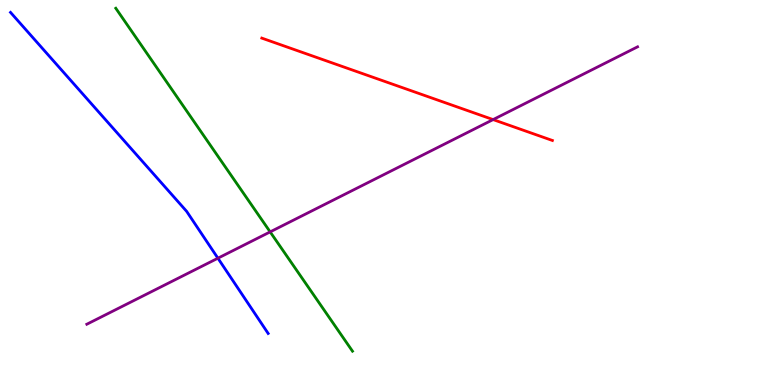[{'lines': ['blue', 'red'], 'intersections': []}, {'lines': ['green', 'red'], 'intersections': []}, {'lines': ['purple', 'red'], 'intersections': [{'x': 6.36, 'y': 6.89}]}, {'lines': ['blue', 'green'], 'intersections': []}, {'lines': ['blue', 'purple'], 'intersections': [{'x': 2.81, 'y': 3.29}]}, {'lines': ['green', 'purple'], 'intersections': [{'x': 3.49, 'y': 3.98}]}]